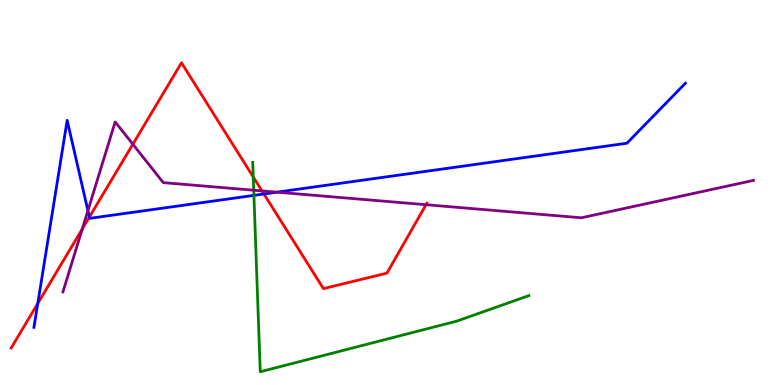[{'lines': ['blue', 'red'], 'intersections': [{'x': 0.487, 'y': 2.12}, {'x': 1.15, 'y': 4.36}, {'x': 3.41, 'y': 4.96}]}, {'lines': ['green', 'red'], 'intersections': [{'x': 3.27, 'y': 5.4}]}, {'lines': ['purple', 'red'], 'intersections': [{'x': 1.06, 'y': 4.05}, {'x': 1.71, 'y': 6.25}, {'x': 3.38, 'y': 5.04}, {'x': 5.5, 'y': 4.68}]}, {'lines': ['blue', 'green'], 'intersections': [{'x': 3.28, 'y': 4.93}]}, {'lines': ['blue', 'purple'], 'intersections': [{'x': 1.13, 'y': 4.53}, {'x': 3.57, 'y': 5.01}]}, {'lines': ['green', 'purple'], 'intersections': [{'x': 3.27, 'y': 5.06}]}]